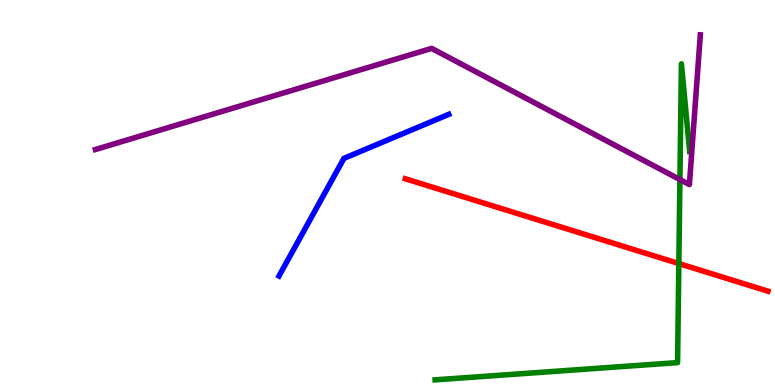[{'lines': ['blue', 'red'], 'intersections': []}, {'lines': ['green', 'red'], 'intersections': [{'x': 8.76, 'y': 3.15}]}, {'lines': ['purple', 'red'], 'intersections': []}, {'lines': ['blue', 'green'], 'intersections': []}, {'lines': ['blue', 'purple'], 'intersections': []}, {'lines': ['green', 'purple'], 'intersections': [{'x': 8.77, 'y': 5.34}]}]